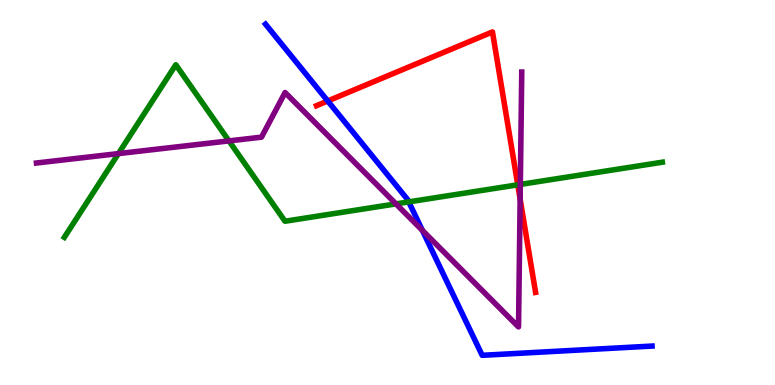[{'lines': ['blue', 'red'], 'intersections': [{'x': 4.23, 'y': 7.38}]}, {'lines': ['green', 'red'], 'intersections': [{'x': 6.68, 'y': 5.2}]}, {'lines': ['purple', 'red'], 'intersections': [{'x': 6.71, 'y': 4.83}]}, {'lines': ['blue', 'green'], 'intersections': [{'x': 5.27, 'y': 4.76}]}, {'lines': ['blue', 'purple'], 'intersections': [{'x': 5.45, 'y': 4.02}]}, {'lines': ['green', 'purple'], 'intersections': [{'x': 1.53, 'y': 6.01}, {'x': 2.95, 'y': 6.34}, {'x': 5.11, 'y': 4.7}, {'x': 6.71, 'y': 5.21}]}]